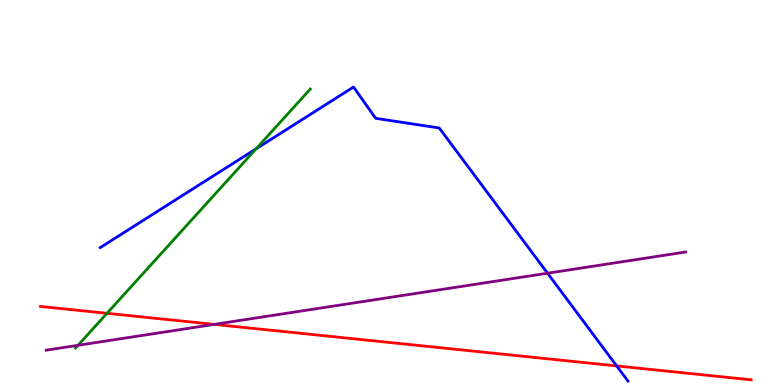[{'lines': ['blue', 'red'], 'intersections': [{'x': 7.96, 'y': 0.495}]}, {'lines': ['green', 'red'], 'intersections': [{'x': 1.38, 'y': 1.86}]}, {'lines': ['purple', 'red'], 'intersections': [{'x': 2.76, 'y': 1.57}]}, {'lines': ['blue', 'green'], 'intersections': [{'x': 3.31, 'y': 6.14}]}, {'lines': ['blue', 'purple'], 'intersections': [{'x': 7.06, 'y': 2.9}]}, {'lines': ['green', 'purple'], 'intersections': [{'x': 1.01, 'y': 1.03}]}]